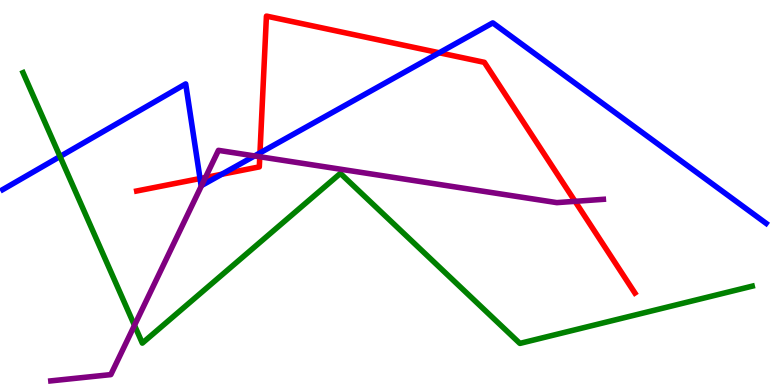[{'lines': ['blue', 'red'], 'intersections': [{'x': 2.58, 'y': 5.36}, {'x': 2.86, 'y': 5.47}, {'x': 3.35, 'y': 6.03}, {'x': 5.67, 'y': 8.63}]}, {'lines': ['green', 'red'], 'intersections': []}, {'lines': ['purple', 'red'], 'intersections': [{'x': 2.65, 'y': 5.39}, {'x': 3.35, 'y': 5.93}, {'x': 7.42, 'y': 4.77}]}, {'lines': ['blue', 'green'], 'intersections': [{'x': 0.774, 'y': 5.93}]}, {'lines': ['blue', 'purple'], 'intersections': [{'x': 2.6, 'y': 5.18}, {'x': 3.28, 'y': 5.95}]}, {'lines': ['green', 'purple'], 'intersections': [{'x': 1.74, 'y': 1.55}]}]